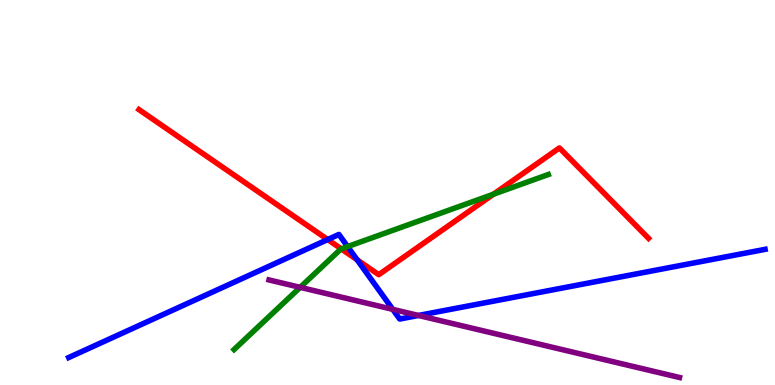[{'lines': ['blue', 'red'], 'intersections': [{'x': 4.23, 'y': 3.78}, {'x': 4.61, 'y': 3.25}]}, {'lines': ['green', 'red'], 'intersections': [{'x': 4.4, 'y': 3.54}, {'x': 6.37, 'y': 4.96}]}, {'lines': ['purple', 'red'], 'intersections': []}, {'lines': ['blue', 'green'], 'intersections': [{'x': 4.49, 'y': 3.6}]}, {'lines': ['blue', 'purple'], 'intersections': [{'x': 5.07, 'y': 1.96}, {'x': 5.4, 'y': 1.81}]}, {'lines': ['green', 'purple'], 'intersections': [{'x': 3.87, 'y': 2.54}]}]